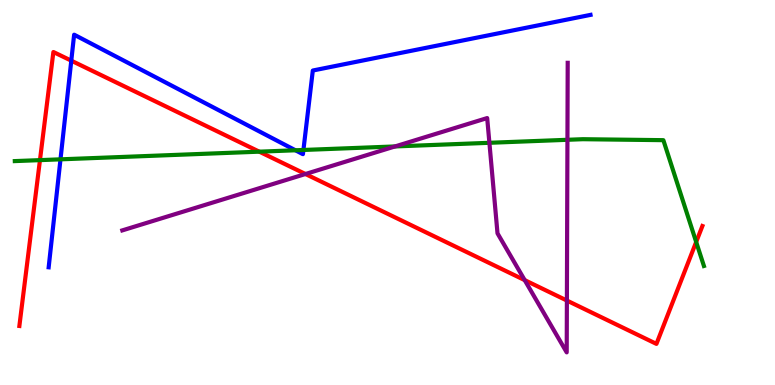[{'lines': ['blue', 'red'], 'intersections': [{'x': 0.92, 'y': 8.42}]}, {'lines': ['green', 'red'], 'intersections': [{'x': 0.516, 'y': 5.84}, {'x': 3.35, 'y': 6.06}, {'x': 8.98, 'y': 3.71}]}, {'lines': ['purple', 'red'], 'intersections': [{'x': 3.94, 'y': 5.48}, {'x': 6.77, 'y': 2.72}, {'x': 7.31, 'y': 2.19}]}, {'lines': ['blue', 'green'], 'intersections': [{'x': 0.78, 'y': 5.86}, {'x': 3.81, 'y': 6.1}, {'x': 3.92, 'y': 6.1}]}, {'lines': ['blue', 'purple'], 'intersections': []}, {'lines': ['green', 'purple'], 'intersections': [{'x': 5.1, 'y': 6.2}, {'x': 6.31, 'y': 6.29}, {'x': 7.32, 'y': 6.37}]}]